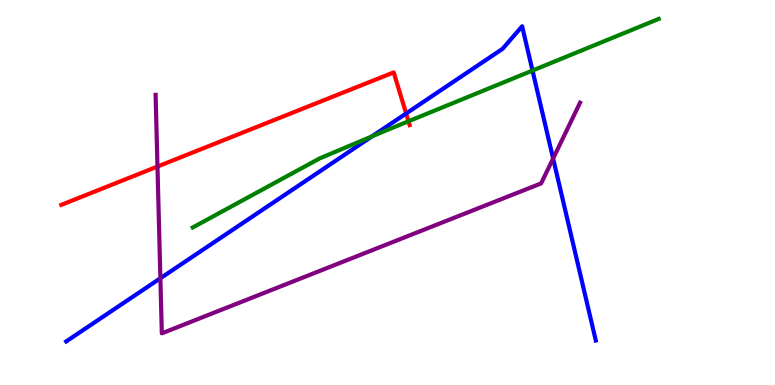[{'lines': ['blue', 'red'], 'intersections': [{'x': 5.24, 'y': 7.05}]}, {'lines': ['green', 'red'], 'intersections': [{'x': 5.27, 'y': 6.85}]}, {'lines': ['purple', 'red'], 'intersections': [{'x': 2.03, 'y': 5.67}]}, {'lines': ['blue', 'green'], 'intersections': [{'x': 4.8, 'y': 6.46}, {'x': 6.87, 'y': 8.17}]}, {'lines': ['blue', 'purple'], 'intersections': [{'x': 2.07, 'y': 2.77}, {'x': 7.14, 'y': 5.88}]}, {'lines': ['green', 'purple'], 'intersections': []}]